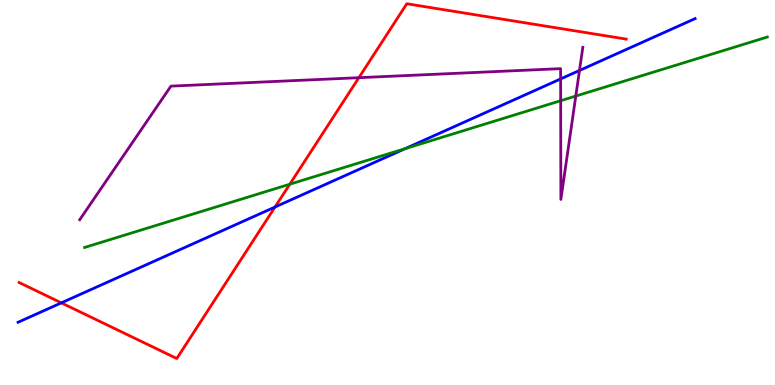[{'lines': ['blue', 'red'], 'intersections': [{'x': 0.791, 'y': 2.13}, {'x': 3.55, 'y': 4.62}]}, {'lines': ['green', 'red'], 'intersections': [{'x': 3.74, 'y': 5.22}]}, {'lines': ['purple', 'red'], 'intersections': [{'x': 4.63, 'y': 7.98}]}, {'lines': ['blue', 'green'], 'intersections': [{'x': 5.23, 'y': 6.14}]}, {'lines': ['blue', 'purple'], 'intersections': [{'x': 7.23, 'y': 7.95}, {'x': 7.48, 'y': 8.17}]}, {'lines': ['green', 'purple'], 'intersections': [{'x': 7.23, 'y': 7.38}, {'x': 7.43, 'y': 7.5}]}]